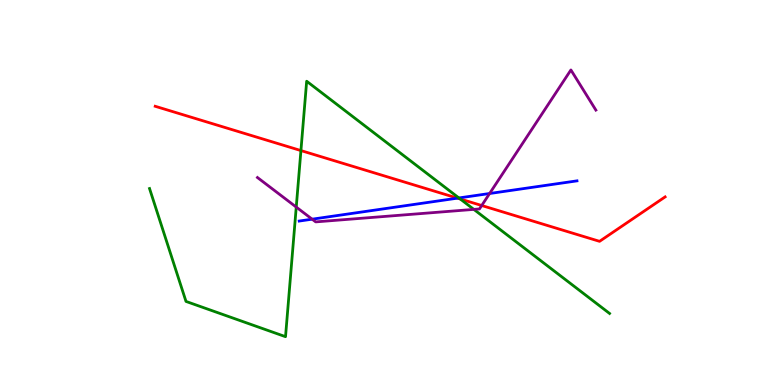[{'lines': ['blue', 'red'], 'intersections': [{'x': 5.9, 'y': 4.85}]}, {'lines': ['green', 'red'], 'intersections': [{'x': 3.88, 'y': 6.09}, {'x': 5.94, 'y': 4.83}]}, {'lines': ['purple', 'red'], 'intersections': [{'x': 6.22, 'y': 4.66}]}, {'lines': ['blue', 'green'], 'intersections': [{'x': 5.92, 'y': 4.86}]}, {'lines': ['blue', 'purple'], 'intersections': [{'x': 4.03, 'y': 4.31}, {'x': 6.32, 'y': 4.97}]}, {'lines': ['green', 'purple'], 'intersections': [{'x': 3.82, 'y': 4.62}, {'x': 6.11, 'y': 4.56}]}]